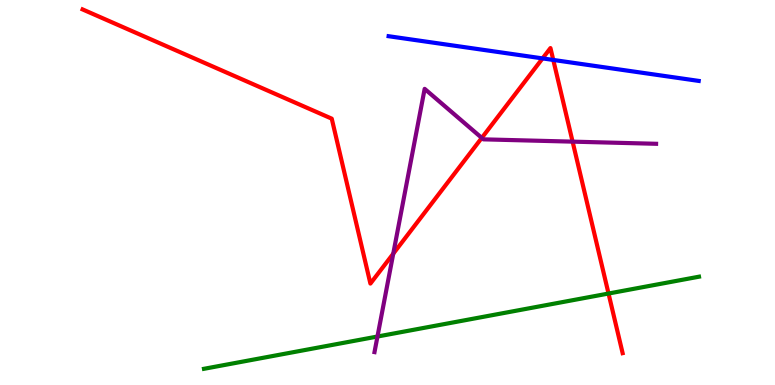[{'lines': ['blue', 'red'], 'intersections': [{'x': 7.0, 'y': 8.48}, {'x': 7.14, 'y': 8.44}]}, {'lines': ['green', 'red'], 'intersections': [{'x': 7.85, 'y': 2.38}]}, {'lines': ['purple', 'red'], 'intersections': [{'x': 5.07, 'y': 3.41}, {'x': 6.22, 'y': 6.42}, {'x': 7.39, 'y': 6.32}]}, {'lines': ['blue', 'green'], 'intersections': []}, {'lines': ['blue', 'purple'], 'intersections': []}, {'lines': ['green', 'purple'], 'intersections': [{'x': 4.87, 'y': 1.26}]}]